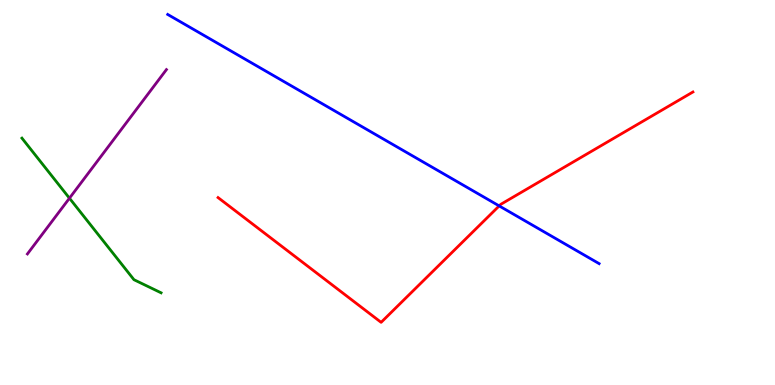[{'lines': ['blue', 'red'], 'intersections': [{'x': 6.44, 'y': 4.65}]}, {'lines': ['green', 'red'], 'intersections': []}, {'lines': ['purple', 'red'], 'intersections': []}, {'lines': ['blue', 'green'], 'intersections': []}, {'lines': ['blue', 'purple'], 'intersections': []}, {'lines': ['green', 'purple'], 'intersections': [{'x': 0.896, 'y': 4.85}]}]